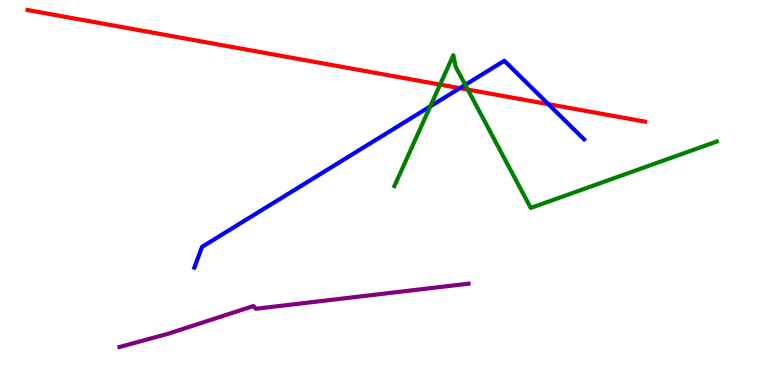[{'lines': ['blue', 'red'], 'intersections': [{'x': 5.93, 'y': 7.71}, {'x': 7.08, 'y': 7.29}]}, {'lines': ['green', 'red'], 'intersections': [{'x': 5.68, 'y': 7.8}, {'x': 6.04, 'y': 7.67}]}, {'lines': ['purple', 'red'], 'intersections': []}, {'lines': ['blue', 'green'], 'intersections': [{'x': 5.55, 'y': 7.24}, {'x': 6.0, 'y': 7.8}]}, {'lines': ['blue', 'purple'], 'intersections': []}, {'lines': ['green', 'purple'], 'intersections': []}]